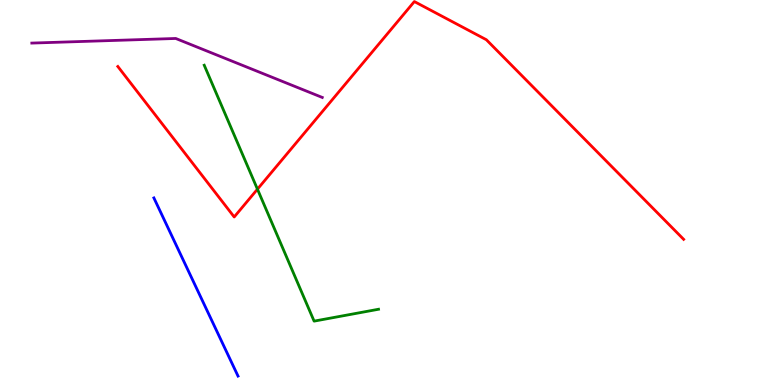[{'lines': ['blue', 'red'], 'intersections': []}, {'lines': ['green', 'red'], 'intersections': [{'x': 3.32, 'y': 5.09}]}, {'lines': ['purple', 'red'], 'intersections': []}, {'lines': ['blue', 'green'], 'intersections': []}, {'lines': ['blue', 'purple'], 'intersections': []}, {'lines': ['green', 'purple'], 'intersections': []}]